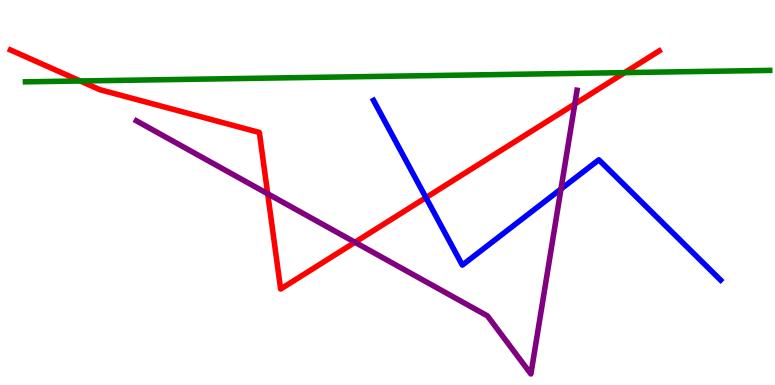[{'lines': ['blue', 'red'], 'intersections': [{'x': 5.5, 'y': 4.87}]}, {'lines': ['green', 'red'], 'intersections': [{'x': 1.04, 'y': 7.9}, {'x': 8.06, 'y': 8.11}]}, {'lines': ['purple', 'red'], 'intersections': [{'x': 3.45, 'y': 4.97}, {'x': 4.58, 'y': 3.71}, {'x': 7.42, 'y': 7.3}]}, {'lines': ['blue', 'green'], 'intersections': []}, {'lines': ['blue', 'purple'], 'intersections': [{'x': 7.24, 'y': 5.09}]}, {'lines': ['green', 'purple'], 'intersections': []}]